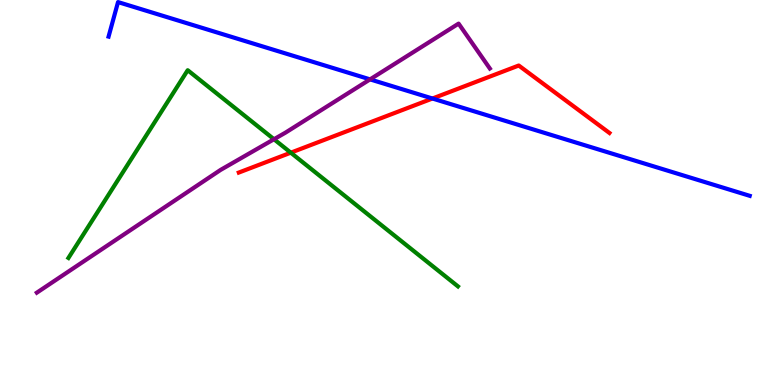[{'lines': ['blue', 'red'], 'intersections': [{'x': 5.58, 'y': 7.44}]}, {'lines': ['green', 'red'], 'intersections': [{'x': 3.75, 'y': 6.03}]}, {'lines': ['purple', 'red'], 'intersections': []}, {'lines': ['blue', 'green'], 'intersections': []}, {'lines': ['blue', 'purple'], 'intersections': [{'x': 4.77, 'y': 7.94}]}, {'lines': ['green', 'purple'], 'intersections': [{'x': 3.54, 'y': 6.38}]}]